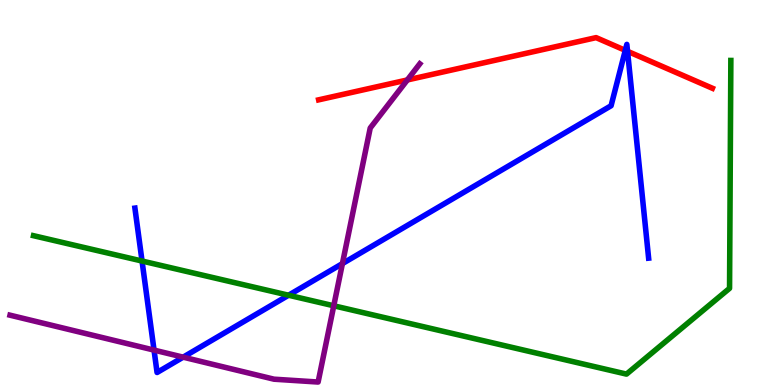[{'lines': ['blue', 'red'], 'intersections': [{'x': 8.07, 'y': 8.69}, {'x': 8.1, 'y': 8.67}]}, {'lines': ['green', 'red'], 'intersections': []}, {'lines': ['purple', 'red'], 'intersections': [{'x': 5.26, 'y': 7.92}]}, {'lines': ['blue', 'green'], 'intersections': [{'x': 1.83, 'y': 3.22}, {'x': 3.72, 'y': 2.33}]}, {'lines': ['blue', 'purple'], 'intersections': [{'x': 1.99, 'y': 0.906}, {'x': 2.36, 'y': 0.723}, {'x': 4.42, 'y': 3.15}]}, {'lines': ['green', 'purple'], 'intersections': [{'x': 4.31, 'y': 2.06}]}]